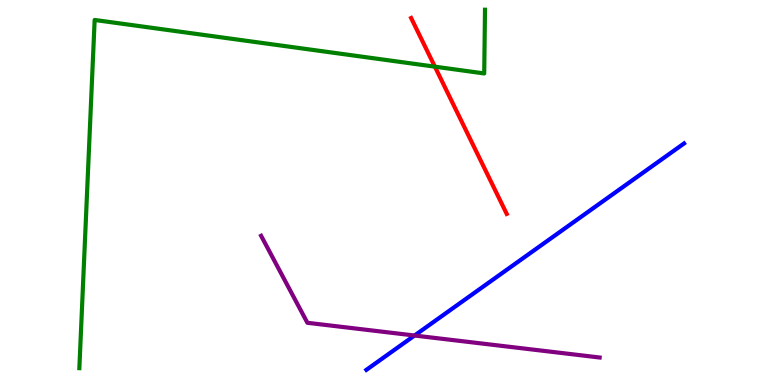[{'lines': ['blue', 'red'], 'intersections': []}, {'lines': ['green', 'red'], 'intersections': [{'x': 5.61, 'y': 8.27}]}, {'lines': ['purple', 'red'], 'intersections': []}, {'lines': ['blue', 'green'], 'intersections': []}, {'lines': ['blue', 'purple'], 'intersections': [{'x': 5.35, 'y': 1.29}]}, {'lines': ['green', 'purple'], 'intersections': []}]